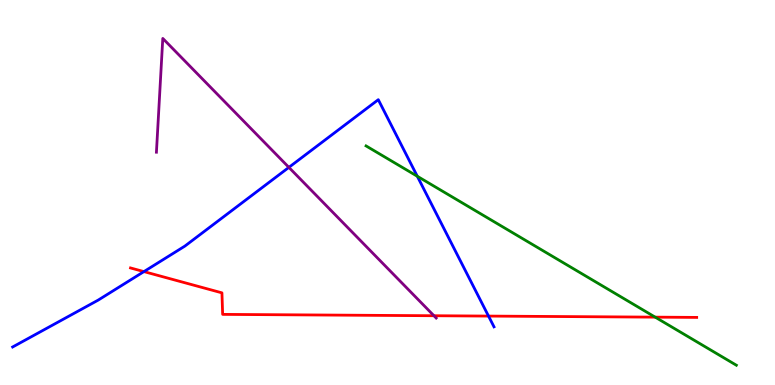[{'lines': ['blue', 'red'], 'intersections': [{'x': 1.86, 'y': 2.95}, {'x': 6.3, 'y': 1.79}]}, {'lines': ['green', 'red'], 'intersections': [{'x': 8.45, 'y': 1.76}]}, {'lines': ['purple', 'red'], 'intersections': [{'x': 5.6, 'y': 1.8}]}, {'lines': ['blue', 'green'], 'intersections': [{'x': 5.38, 'y': 5.42}]}, {'lines': ['blue', 'purple'], 'intersections': [{'x': 3.73, 'y': 5.65}]}, {'lines': ['green', 'purple'], 'intersections': []}]